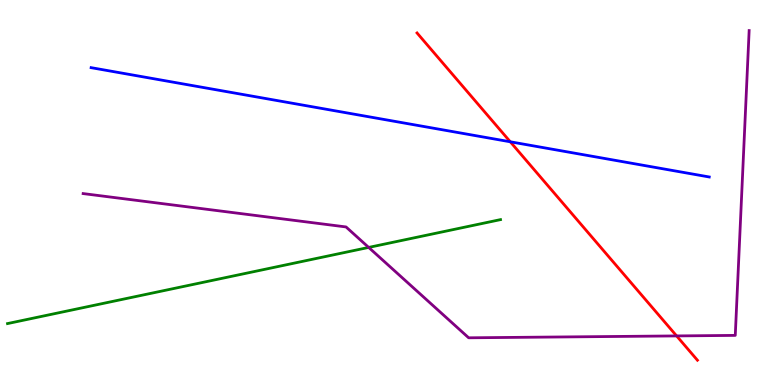[{'lines': ['blue', 'red'], 'intersections': [{'x': 6.58, 'y': 6.32}]}, {'lines': ['green', 'red'], 'intersections': []}, {'lines': ['purple', 'red'], 'intersections': [{'x': 8.73, 'y': 1.27}]}, {'lines': ['blue', 'green'], 'intersections': []}, {'lines': ['blue', 'purple'], 'intersections': []}, {'lines': ['green', 'purple'], 'intersections': [{'x': 4.76, 'y': 3.57}]}]